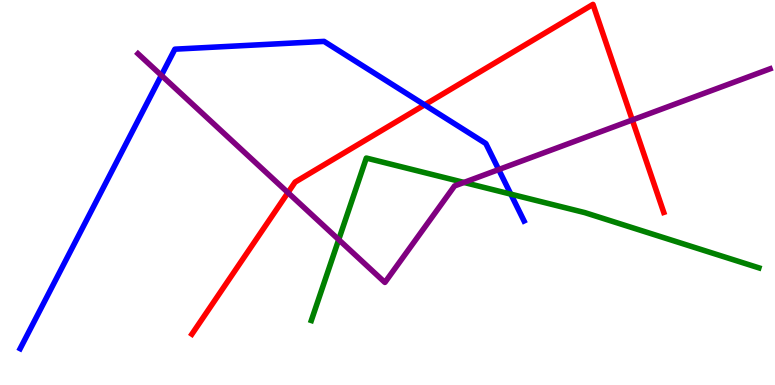[{'lines': ['blue', 'red'], 'intersections': [{'x': 5.48, 'y': 7.28}]}, {'lines': ['green', 'red'], 'intersections': []}, {'lines': ['purple', 'red'], 'intersections': [{'x': 3.72, 'y': 5.0}, {'x': 8.16, 'y': 6.88}]}, {'lines': ['blue', 'green'], 'intersections': [{'x': 6.59, 'y': 4.96}]}, {'lines': ['blue', 'purple'], 'intersections': [{'x': 2.08, 'y': 8.04}, {'x': 6.43, 'y': 5.6}]}, {'lines': ['green', 'purple'], 'intersections': [{'x': 4.37, 'y': 3.78}, {'x': 5.99, 'y': 5.26}]}]